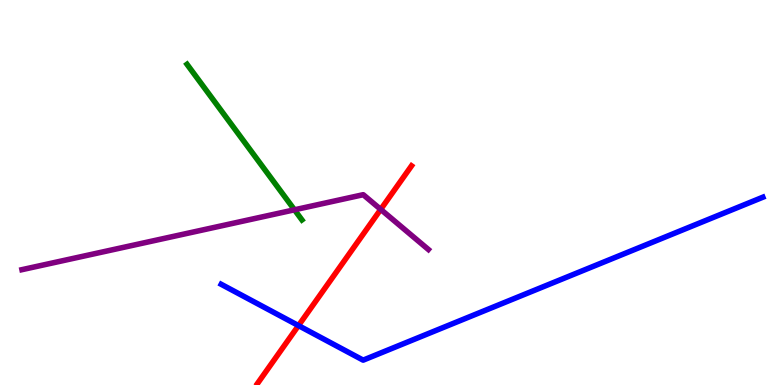[{'lines': ['blue', 'red'], 'intersections': [{'x': 3.85, 'y': 1.54}]}, {'lines': ['green', 'red'], 'intersections': []}, {'lines': ['purple', 'red'], 'intersections': [{'x': 4.91, 'y': 4.56}]}, {'lines': ['blue', 'green'], 'intersections': []}, {'lines': ['blue', 'purple'], 'intersections': []}, {'lines': ['green', 'purple'], 'intersections': [{'x': 3.8, 'y': 4.55}]}]